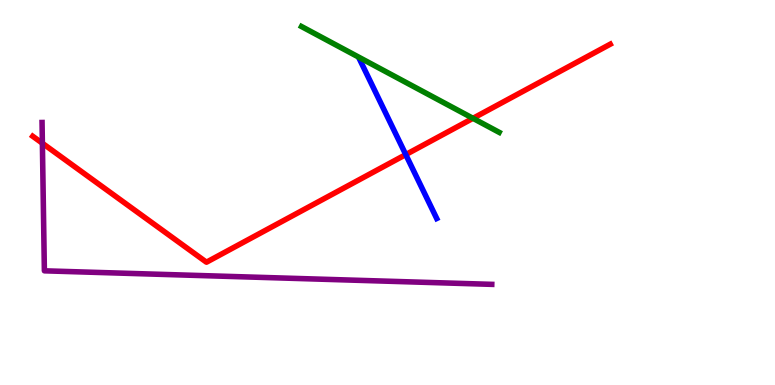[{'lines': ['blue', 'red'], 'intersections': [{'x': 5.24, 'y': 5.98}]}, {'lines': ['green', 'red'], 'intersections': [{'x': 6.1, 'y': 6.93}]}, {'lines': ['purple', 'red'], 'intersections': [{'x': 0.547, 'y': 6.28}]}, {'lines': ['blue', 'green'], 'intersections': []}, {'lines': ['blue', 'purple'], 'intersections': []}, {'lines': ['green', 'purple'], 'intersections': []}]